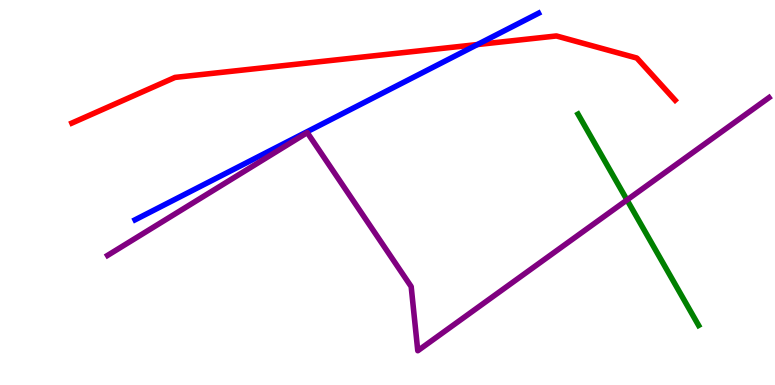[{'lines': ['blue', 'red'], 'intersections': [{'x': 6.16, 'y': 8.84}]}, {'lines': ['green', 'red'], 'intersections': []}, {'lines': ['purple', 'red'], 'intersections': []}, {'lines': ['blue', 'green'], 'intersections': []}, {'lines': ['blue', 'purple'], 'intersections': []}, {'lines': ['green', 'purple'], 'intersections': [{'x': 8.09, 'y': 4.81}]}]